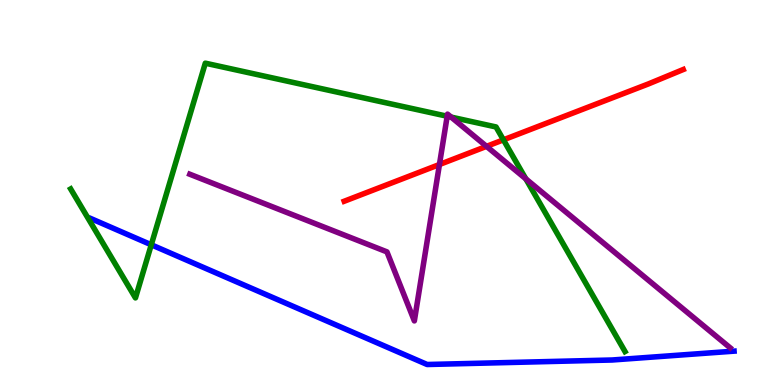[{'lines': ['blue', 'red'], 'intersections': []}, {'lines': ['green', 'red'], 'intersections': [{'x': 6.5, 'y': 6.37}]}, {'lines': ['purple', 'red'], 'intersections': [{'x': 5.67, 'y': 5.73}, {'x': 6.28, 'y': 6.2}]}, {'lines': ['blue', 'green'], 'intersections': [{'x': 1.95, 'y': 3.64}]}, {'lines': ['blue', 'purple'], 'intersections': []}, {'lines': ['green', 'purple'], 'intersections': [{'x': 5.77, 'y': 6.98}, {'x': 5.82, 'y': 6.96}, {'x': 6.78, 'y': 5.35}]}]